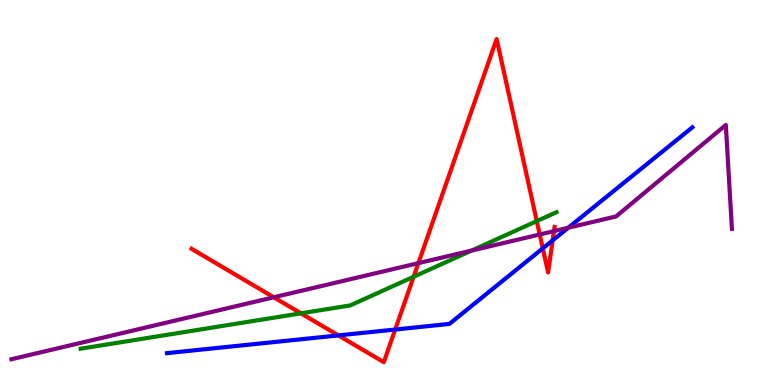[{'lines': ['blue', 'red'], 'intersections': [{'x': 4.37, 'y': 1.29}, {'x': 5.1, 'y': 1.44}, {'x': 7.0, 'y': 3.55}, {'x': 7.13, 'y': 3.76}]}, {'lines': ['green', 'red'], 'intersections': [{'x': 3.88, 'y': 1.86}, {'x': 5.34, 'y': 2.81}, {'x': 6.93, 'y': 4.26}]}, {'lines': ['purple', 'red'], 'intersections': [{'x': 3.53, 'y': 2.28}, {'x': 5.4, 'y': 3.17}, {'x': 6.96, 'y': 3.91}, {'x': 7.15, 'y': 4.0}]}, {'lines': ['blue', 'green'], 'intersections': []}, {'lines': ['blue', 'purple'], 'intersections': [{'x': 7.33, 'y': 4.08}]}, {'lines': ['green', 'purple'], 'intersections': [{'x': 6.08, 'y': 3.49}]}]